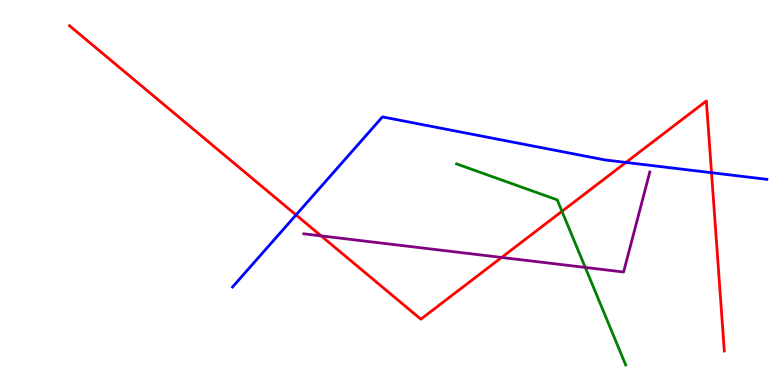[{'lines': ['blue', 'red'], 'intersections': [{'x': 3.82, 'y': 4.42}, {'x': 8.08, 'y': 5.78}, {'x': 9.18, 'y': 5.51}]}, {'lines': ['green', 'red'], 'intersections': [{'x': 7.25, 'y': 4.51}]}, {'lines': ['purple', 'red'], 'intersections': [{'x': 4.14, 'y': 3.87}, {'x': 6.47, 'y': 3.31}]}, {'lines': ['blue', 'green'], 'intersections': []}, {'lines': ['blue', 'purple'], 'intersections': []}, {'lines': ['green', 'purple'], 'intersections': [{'x': 7.55, 'y': 3.05}]}]